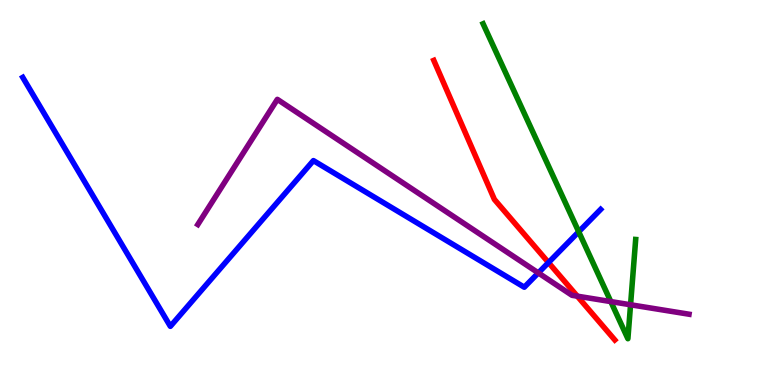[{'lines': ['blue', 'red'], 'intersections': [{'x': 7.08, 'y': 3.18}]}, {'lines': ['green', 'red'], 'intersections': []}, {'lines': ['purple', 'red'], 'intersections': [{'x': 7.45, 'y': 2.31}]}, {'lines': ['blue', 'green'], 'intersections': [{'x': 7.47, 'y': 3.98}]}, {'lines': ['blue', 'purple'], 'intersections': [{'x': 6.95, 'y': 2.91}]}, {'lines': ['green', 'purple'], 'intersections': [{'x': 7.88, 'y': 2.17}, {'x': 8.14, 'y': 2.08}]}]